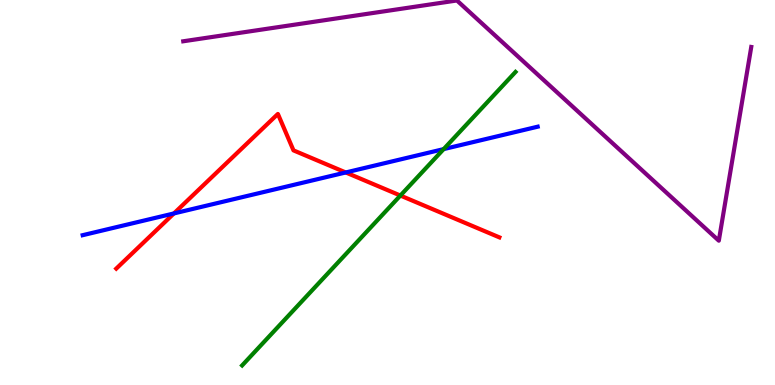[{'lines': ['blue', 'red'], 'intersections': [{'x': 2.24, 'y': 4.46}, {'x': 4.46, 'y': 5.52}]}, {'lines': ['green', 'red'], 'intersections': [{'x': 5.17, 'y': 4.92}]}, {'lines': ['purple', 'red'], 'intersections': []}, {'lines': ['blue', 'green'], 'intersections': [{'x': 5.72, 'y': 6.13}]}, {'lines': ['blue', 'purple'], 'intersections': []}, {'lines': ['green', 'purple'], 'intersections': []}]